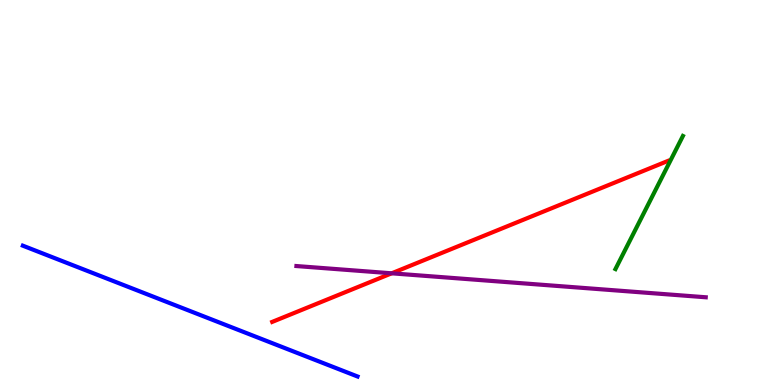[{'lines': ['blue', 'red'], 'intersections': []}, {'lines': ['green', 'red'], 'intersections': []}, {'lines': ['purple', 'red'], 'intersections': [{'x': 5.05, 'y': 2.9}]}, {'lines': ['blue', 'green'], 'intersections': []}, {'lines': ['blue', 'purple'], 'intersections': []}, {'lines': ['green', 'purple'], 'intersections': []}]